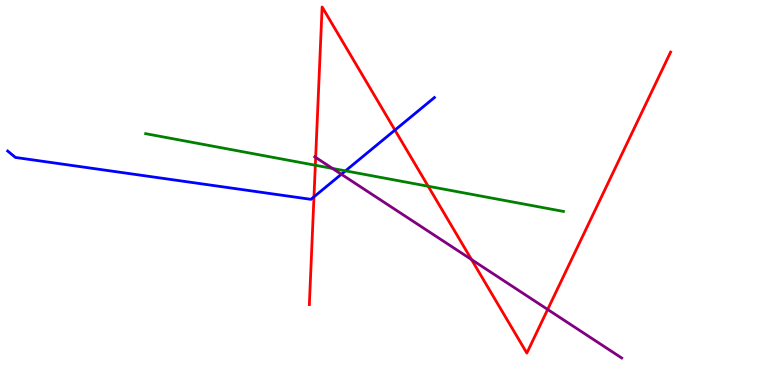[{'lines': ['blue', 'red'], 'intersections': [{'x': 4.05, 'y': 4.89}, {'x': 5.1, 'y': 6.62}]}, {'lines': ['green', 'red'], 'intersections': [{'x': 4.07, 'y': 5.71}, {'x': 5.52, 'y': 5.16}]}, {'lines': ['purple', 'red'], 'intersections': [{'x': 4.07, 'y': 5.91}, {'x': 6.08, 'y': 3.26}, {'x': 7.07, 'y': 1.96}]}, {'lines': ['blue', 'green'], 'intersections': [{'x': 4.46, 'y': 5.56}]}, {'lines': ['blue', 'purple'], 'intersections': [{'x': 4.4, 'y': 5.47}]}, {'lines': ['green', 'purple'], 'intersections': [{'x': 4.29, 'y': 5.62}]}]